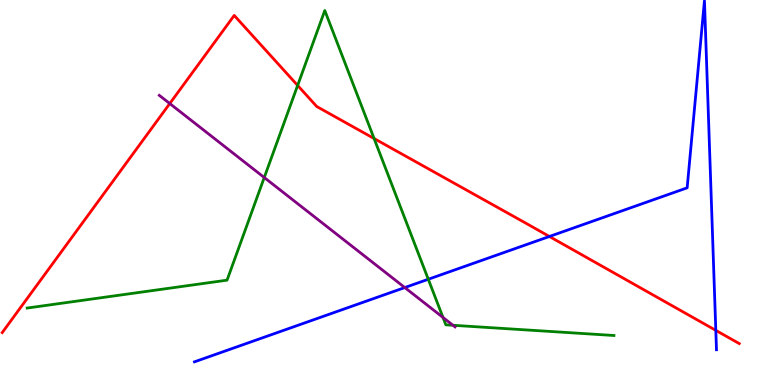[{'lines': ['blue', 'red'], 'intersections': [{'x': 7.09, 'y': 3.86}, {'x': 9.24, 'y': 1.42}]}, {'lines': ['green', 'red'], 'intersections': [{'x': 3.84, 'y': 7.78}, {'x': 4.83, 'y': 6.4}]}, {'lines': ['purple', 'red'], 'intersections': [{'x': 2.19, 'y': 7.31}]}, {'lines': ['blue', 'green'], 'intersections': [{'x': 5.53, 'y': 2.75}]}, {'lines': ['blue', 'purple'], 'intersections': [{'x': 5.22, 'y': 2.53}]}, {'lines': ['green', 'purple'], 'intersections': [{'x': 3.41, 'y': 5.39}, {'x': 5.72, 'y': 1.75}, {'x': 5.85, 'y': 1.55}]}]